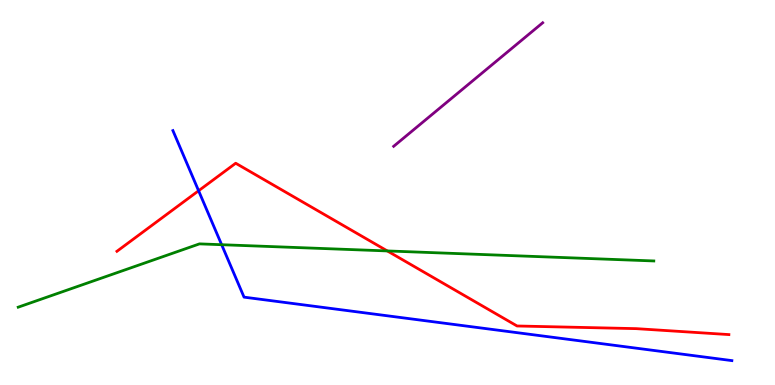[{'lines': ['blue', 'red'], 'intersections': [{'x': 2.56, 'y': 5.05}]}, {'lines': ['green', 'red'], 'intersections': [{'x': 5.0, 'y': 3.48}]}, {'lines': ['purple', 'red'], 'intersections': []}, {'lines': ['blue', 'green'], 'intersections': [{'x': 2.86, 'y': 3.64}]}, {'lines': ['blue', 'purple'], 'intersections': []}, {'lines': ['green', 'purple'], 'intersections': []}]